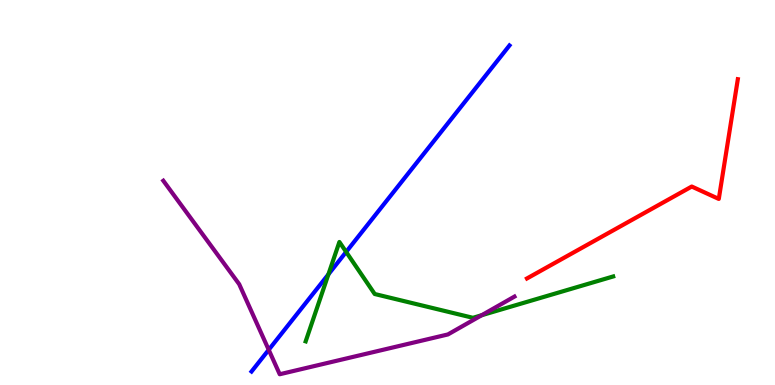[{'lines': ['blue', 'red'], 'intersections': []}, {'lines': ['green', 'red'], 'intersections': []}, {'lines': ['purple', 'red'], 'intersections': []}, {'lines': ['blue', 'green'], 'intersections': [{'x': 4.24, 'y': 2.87}, {'x': 4.47, 'y': 3.46}]}, {'lines': ['blue', 'purple'], 'intersections': [{'x': 3.47, 'y': 0.914}]}, {'lines': ['green', 'purple'], 'intersections': [{'x': 6.22, 'y': 1.81}]}]